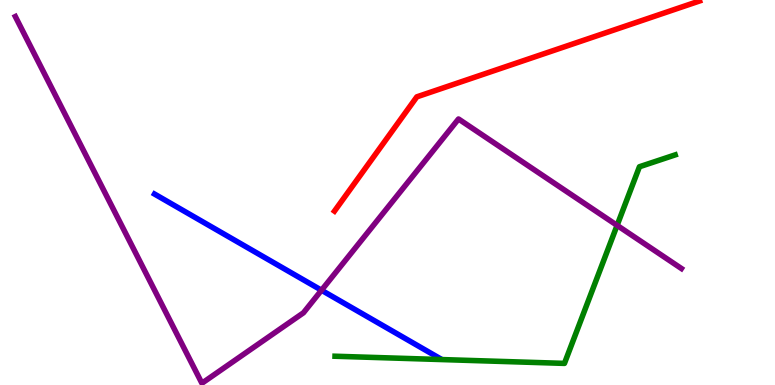[{'lines': ['blue', 'red'], 'intersections': []}, {'lines': ['green', 'red'], 'intersections': []}, {'lines': ['purple', 'red'], 'intersections': []}, {'lines': ['blue', 'green'], 'intersections': []}, {'lines': ['blue', 'purple'], 'intersections': [{'x': 4.15, 'y': 2.46}]}, {'lines': ['green', 'purple'], 'intersections': [{'x': 7.96, 'y': 4.15}]}]